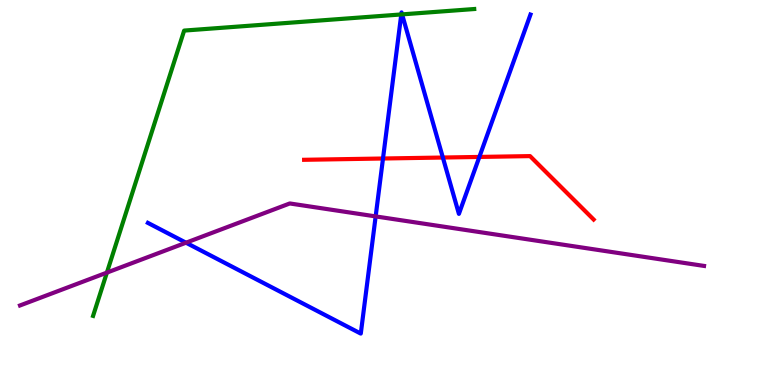[{'lines': ['blue', 'red'], 'intersections': [{'x': 4.94, 'y': 5.88}, {'x': 5.71, 'y': 5.91}, {'x': 6.19, 'y': 5.92}]}, {'lines': ['green', 'red'], 'intersections': []}, {'lines': ['purple', 'red'], 'intersections': []}, {'lines': ['blue', 'green'], 'intersections': [{'x': 5.18, 'y': 9.62}, {'x': 5.19, 'y': 9.63}]}, {'lines': ['blue', 'purple'], 'intersections': [{'x': 2.4, 'y': 3.7}, {'x': 4.85, 'y': 4.38}]}, {'lines': ['green', 'purple'], 'intersections': [{'x': 1.38, 'y': 2.92}]}]